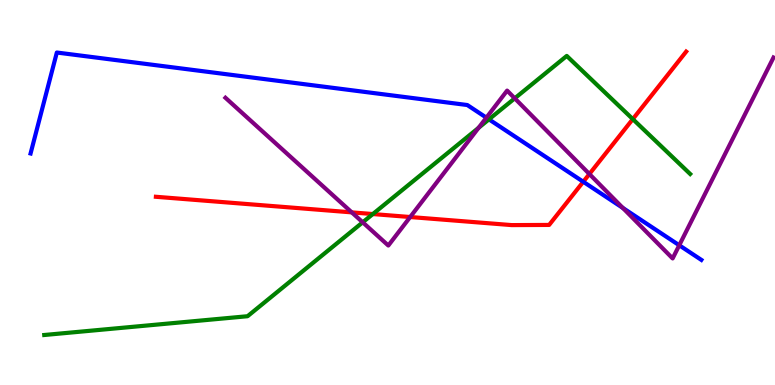[{'lines': ['blue', 'red'], 'intersections': [{'x': 7.53, 'y': 5.28}]}, {'lines': ['green', 'red'], 'intersections': [{'x': 4.81, 'y': 4.44}, {'x': 8.17, 'y': 6.91}]}, {'lines': ['purple', 'red'], 'intersections': [{'x': 4.54, 'y': 4.48}, {'x': 5.29, 'y': 4.36}, {'x': 7.6, 'y': 5.48}]}, {'lines': ['blue', 'green'], 'intersections': [{'x': 6.31, 'y': 6.9}]}, {'lines': ['blue', 'purple'], 'intersections': [{'x': 6.28, 'y': 6.94}, {'x': 8.04, 'y': 4.6}, {'x': 8.76, 'y': 3.63}]}, {'lines': ['green', 'purple'], 'intersections': [{'x': 4.68, 'y': 4.23}, {'x': 6.18, 'y': 6.68}, {'x': 6.64, 'y': 7.45}]}]